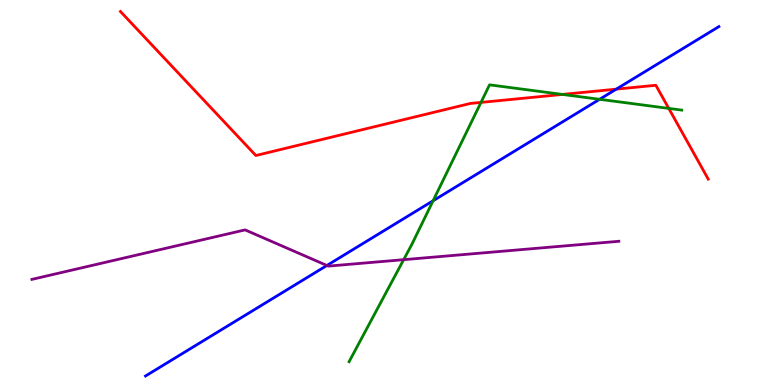[{'lines': ['blue', 'red'], 'intersections': [{'x': 7.95, 'y': 7.68}]}, {'lines': ['green', 'red'], 'intersections': [{'x': 6.21, 'y': 7.34}, {'x': 7.26, 'y': 7.55}, {'x': 8.63, 'y': 7.18}]}, {'lines': ['purple', 'red'], 'intersections': []}, {'lines': ['blue', 'green'], 'intersections': [{'x': 5.59, 'y': 4.79}, {'x': 7.74, 'y': 7.42}]}, {'lines': ['blue', 'purple'], 'intersections': [{'x': 4.22, 'y': 3.1}]}, {'lines': ['green', 'purple'], 'intersections': [{'x': 5.21, 'y': 3.26}]}]